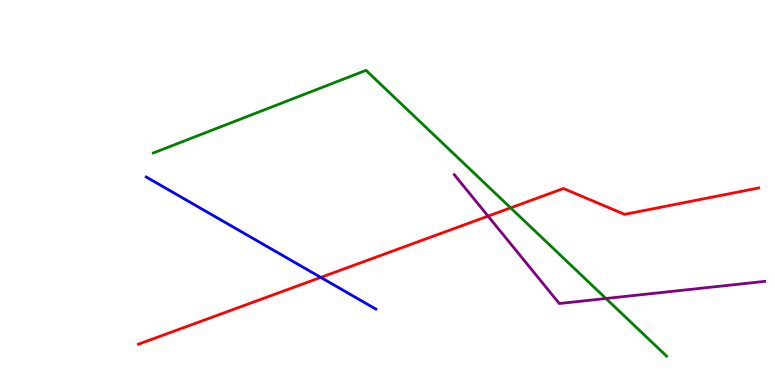[{'lines': ['blue', 'red'], 'intersections': [{'x': 4.14, 'y': 2.79}]}, {'lines': ['green', 'red'], 'intersections': [{'x': 6.59, 'y': 4.6}]}, {'lines': ['purple', 'red'], 'intersections': [{'x': 6.3, 'y': 4.39}]}, {'lines': ['blue', 'green'], 'intersections': []}, {'lines': ['blue', 'purple'], 'intersections': []}, {'lines': ['green', 'purple'], 'intersections': [{'x': 7.82, 'y': 2.25}]}]